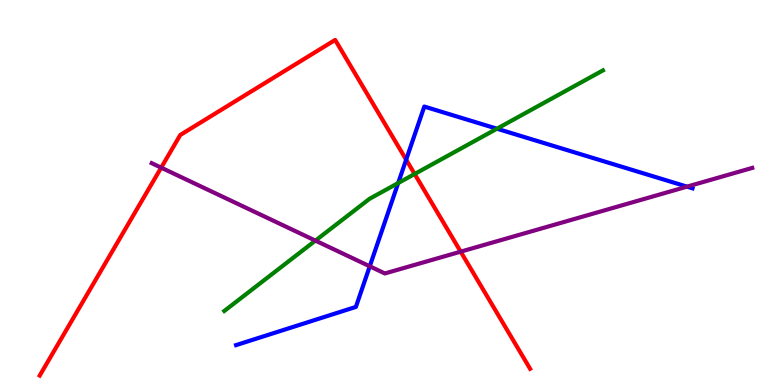[{'lines': ['blue', 'red'], 'intersections': [{'x': 5.24, 'y': 5.85}]}, {'lines': ['green', 'red'], 'intersections': [{'x': 5.35, 'y': 5.48}]}, {'lines': ['purple', 'red'], 'intersections': [{'x': 2.08, 'y': 5.65}, {'x': 5.94, 'y': 3.46}]}, {'lines': ['blue', 'green'], 'intersections': [{'x': 5.14, 'y': 5.25}, {'x': 6.41, 'y': 6.66}]}, {'lines': ['blue', 'purple'], 'intersections': [{'x': 4.77, 'y': 3.08}, {'x': 8.86, 'y': 5.15}]}, {'lines': ['green', 'purple'], 'intersections': [{'x': 4.07, 'y': 3.75}]}]